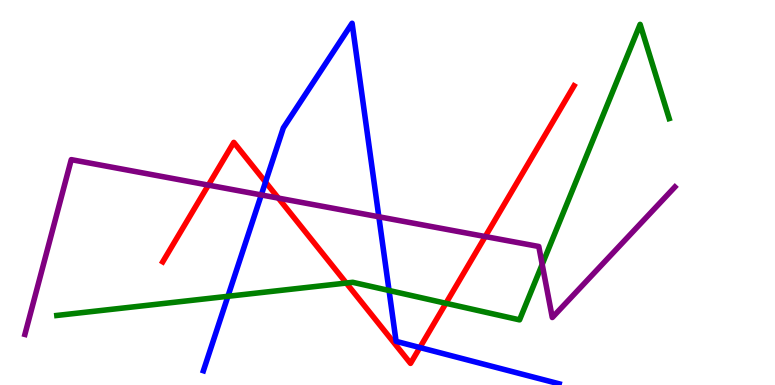[{'lines': ['blue', 'red'], 'intersections': [{'x': 3.43, 'y': 5.27}, {'x': 5.42, 'y': 0.973}]}, {'lines': ['green', 'red'], 'intersections': [{'x': 4.47, 'y': 2.65}, {'x': 5.75, 'y': 2.12}]}, {'lines': ['purple', 'red'], 'intersections': [{'x': 2.69, 'y': 5.19}, {'x': 3.59, 'y': 4.85}, {'x': 6.26, 'y': 3.86}]}, {'lines': ['blue', 'green'], 'intersections': [{'x': 2.94, 'y': 2.3}, {'x': 5.02, 'y': 2.45}]}, {'lines': ['blue', 'purple'], 'intersections': [{'x': 3.37, 'y': 4.94}, {'x': 4.89, 'y': 4.37}]}, {'lines': ['green', 'purple'], 'intersections': [{'x': 7.0, 'y': 3.13}]}]